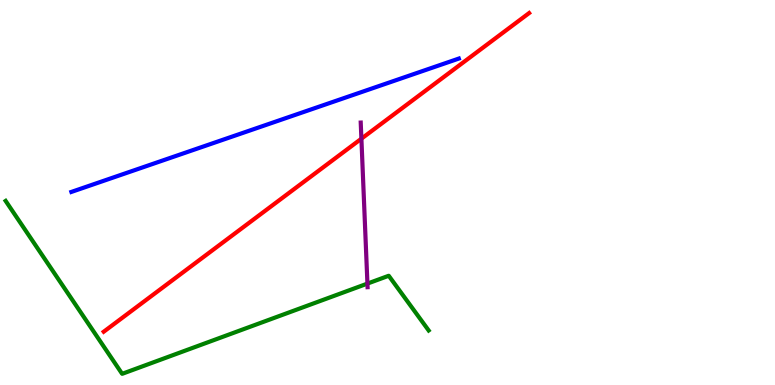[{'lines': ['blue', 'red'], 'intersections': []}, {'lines': ['green', 'red'], 'intersections': []}, {'lines': ['purple', 'red'], 'intersections': [{'x': 4.66, 'y': 6.4}]}, {'lines': ['blue', 'green'], 'intersections': []}, {'lines': ['blue', 'purple'], 'intersections': []}, {'lines': ['green', 'purple'], 'intersections': [{'x': 4.74, 'y': 2.63}]}]